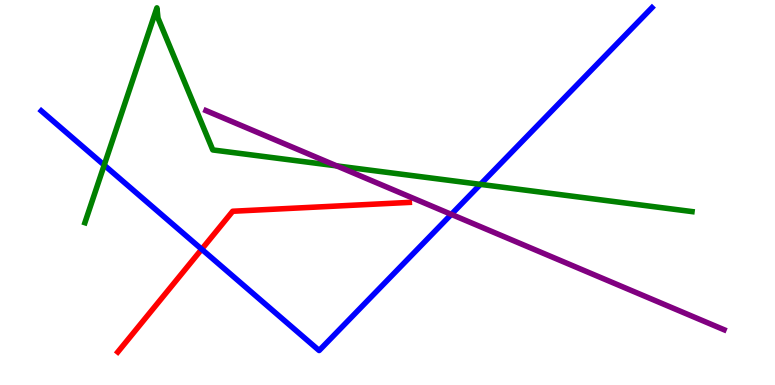[{'lines': ['blue', 'red'], 'intersections': [{'x': 2.6, 'y': 3.53}]}, {'lines': ['green', 'red'], 'intersections': []}, {'lines': ['purple', 'red'], 'intersections': []}, {'lines': ['blue', 'green'], 'intersections': [{'x': 1.34, 'y': 5.71}, {'x': 6.2, 'y': 5.21}]}, {'lines': ['blue', 'purple'], 'intersections': [{'x': 5.82, 'y': 4.43}]}, {'lines': ['green', 'purple'], 'intersections': [{'x': 4.34, 'y': 5.69}]}]